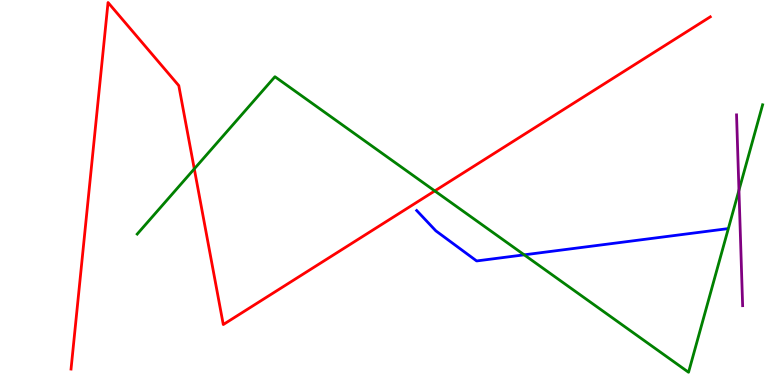[{'lines': ['blue', 'red'], 'intersections': []}, {'lines': ['green', 'red'], 'intersections': [{'x': 2.51, 'y': 5.61}, {'x': 5.61, 'y': 5.04}]}, {'lines': ['purple', 'red'], 'intersections': []}, {'lines': ['blue', 'green'], 'intersections': [{'x': 6.76, 'y': 3.38}]}, {'lines': ['blue', 'purple'], 'intersections': []}, {'lines': ['green', 'purple'], 'intersections': [{'x': 9.53, 'y': 5.06}]}]